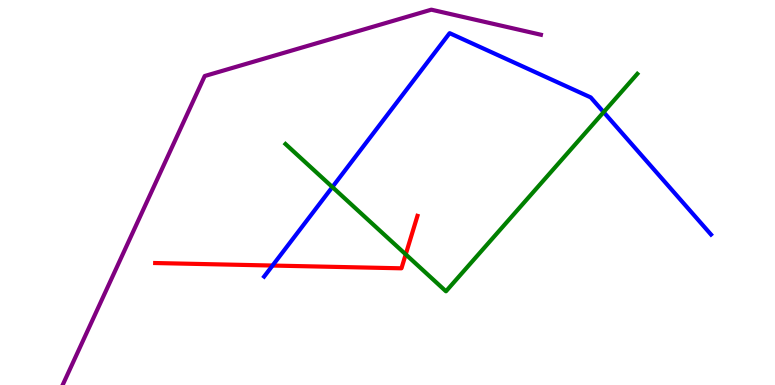[{'lines': ['blue', 'red'], 'intersections': [{'x': 3.52, 'y': 3.1}]}, {'lines': ['green', 'red'], 'intersections': [{'x': 5.24, 'y': 3.39}]}, {'lines': ['purple', 'red'], 'intersections': []}, {'lines': ['blue', 'green'], 'intersections': [{'x': 4.29, 'y': 5.14}, {'x': 7.79, 'y': 7.09}]}, {'lines': ['blue', 'purple'], 'intersections': []}, {'lines': ['green', 'purple'], 'intersections': []}]